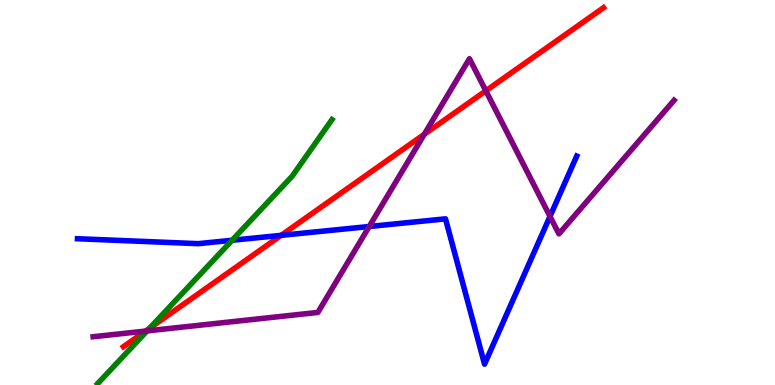[{'lines': ['blue', 'red'], 'intersections': [{'x': 3.63, 'y': 3.89}]}, {'lines': ['green', 'red'], 'intersections': [{'x': 1.93, 'y': 1.47}]}, {'lines': ['purple', 'red'], 'intersections': [{'x': 1.88, 'y': 1.4}, {'x': 5.47, 'y': 6.51}, {'x': 6.27, 'y': 7.64}]}, {'lines': ['blue', 'green'], 'intersections': [{'x': 2.99, 'y': 3.76}]}, {'lines': ['blue', 'purple'], 'intersections': [{'x': 4.76, 'y': 4.12}, {'x': 7.1, 'y': 4.38}]}, {'lines': ['green', 'purple'], 'intersections': [{'x': 1.9, 'y': 1.41}]}]